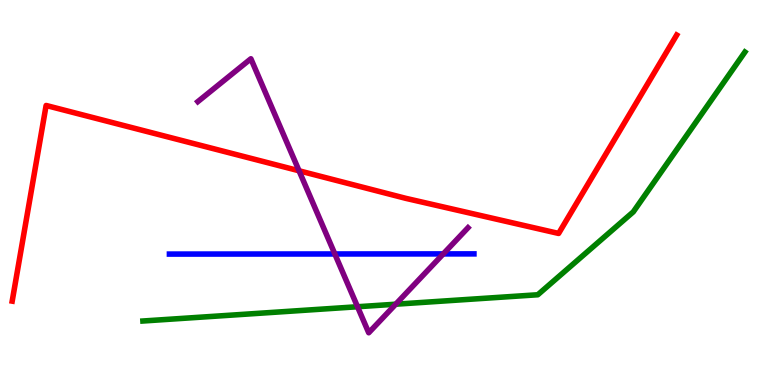[{'lines': ['blue', 'red'], 'intersections': []}, {'lines': ['green', 'red'], 'intersections': []}, {'lines': ['purple', 'red'], 'intersections': [{'x': 3.86, 'y': 5.56}]}, {'lines': ['blue', 'green'], 'intersections': []}, {'lines': ['blue', 'purple'], 'intersections': [{'x': 4.32, 'y': 3.4}, {'x': 5.72, 'y': 3.41}]}, {'lines': ['green', 'purple'], 'intersections': [{'x': 4.61, 'y': 2.03}, {'x': 5.11, 'y': 2.1}]}]